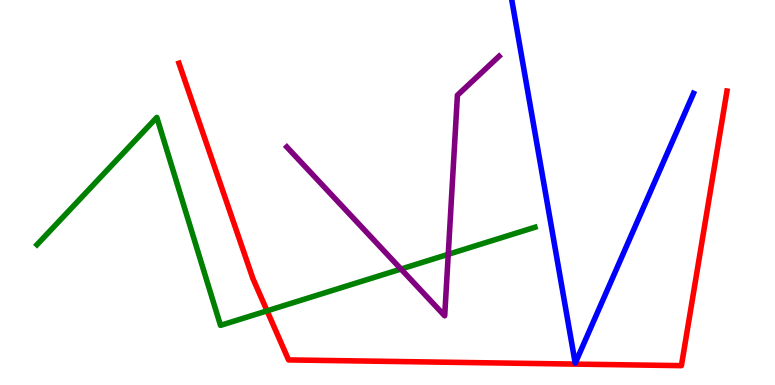[{'lines': ['blue', 'red'], 'intersections': []}, {'lines': ['green', 'red'], 'intersections': [{'x': 3.45, 'y': 1.93}]}, {'lines': ['purple', 'red'], 'intersections': []}, {'lines': ['blue', 'green'], 'intersections': []}, {'lines': ['blue', 'purple'], 'intersections': []}, {'lines': ['green', 'purple'], 'intersections': [{'x': 5.17, 'y': 3.01}, {'x': 5.78, 'y': 3.39}]}]